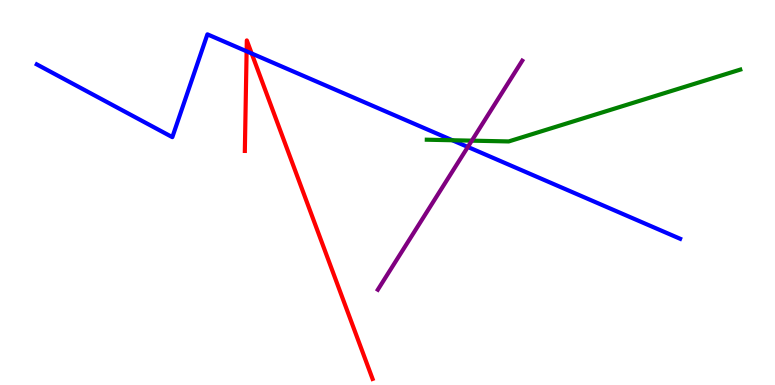[{'lines': ['blue', 'red'], 'intersections': [{'x': 3.18, 'y': 8.67}, {'x': 3.25, 'y': 8.61}]}, {'lines': ['green', 'red'], 'intersections': []}, {'lines': ['purple', 'red'], 'intersections': []}, {'lines': ['blue', 'green'], 'intersections': [{'x': 5.84, 'y': 6.36}]}, {'lines': ['blue', 'purple'], 'intersections': [{'x': 6.04, 'y': 6.18}]}, {'lines': ['green', 'purple'], 'intersections': [{'x': 6.09, 'y': 6.35}]}]